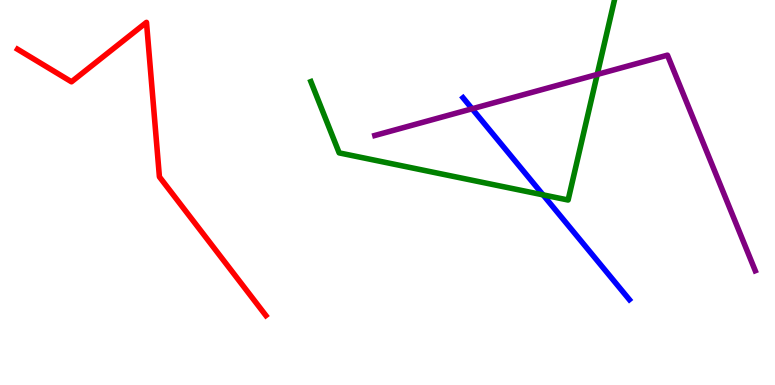[{'lines': ['blue', 'red'], 'intersections': []}, {'lines': ['green', 'red'], 'intersections': []}, {'lines': ['purple', 'red'], 'intersections': []}, {'lines': ['blue', 'green'], 'intersections': [{'x': 7.01, 'y': 4.94}]}, {'lines': ['blue', 'purple'], 'intersections': [{'x': 6.09, 'y': 7.17}]}, {'lines': ['green', 'purple'], 'intersections': [{'x': 7.71, 'y': 8.07}]}]